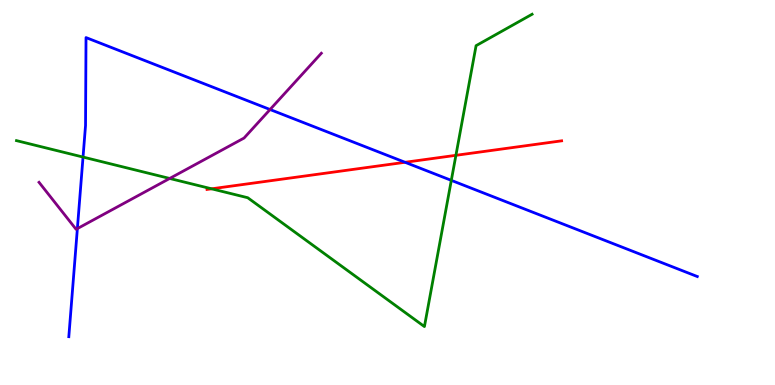[{'lines': ['blue', 'red'], 'intersections': [{'x': 5.23, 'y': 5.78}]}, {'lines': ['green', 'red'], 'intersections': [{'x': 2.73, 'y': 5.1}, {'x': 5.88, 'y': 5.97}]}, {'lines': ['purple', 'red'], 'intersections': []}, {'lines': ['blue', 'green'], 'intersections': [{'x': 1.07, 'y': 5.92}, {'x': 5.82, 'y': 5.32}]}, {'lines': ['blue', 'purple'], 'intersections': [{'x': 0.998, 'y': 4.06}, {'x': 3.48, 'y': 7.16}]}, {'lines': ['green', 'purple'], 'intersections': [{'x': 2.19, 'y': 5.36}]}]